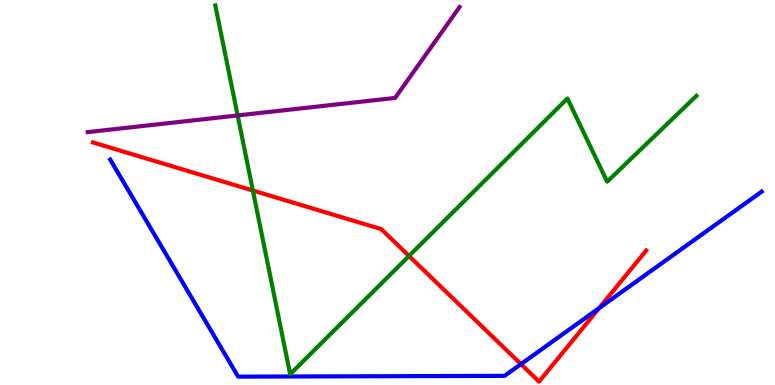[{'lines': ['blue', 'red'], 'intersections': [{'x': 6.72, 'y': 0.542}, {'x': 7.73, 'y': 2.0}]}, {'lines': ['green', 'red'], 'intersections': [{'x': 3.26, 'y': 5.05}, {'x': 5.28, 'y': 3.35}]}, {'lines': ['purple', 'red'], 'intersections': []}, {'lines': ['blue', 'green'], 'intersections': []}, {'lines': ['blue', 'purple'], 'intersections': []}, {'lines': ['green', 'purple'], 'intersections': [{'x': 3.07, 'y': 7.0}]}]